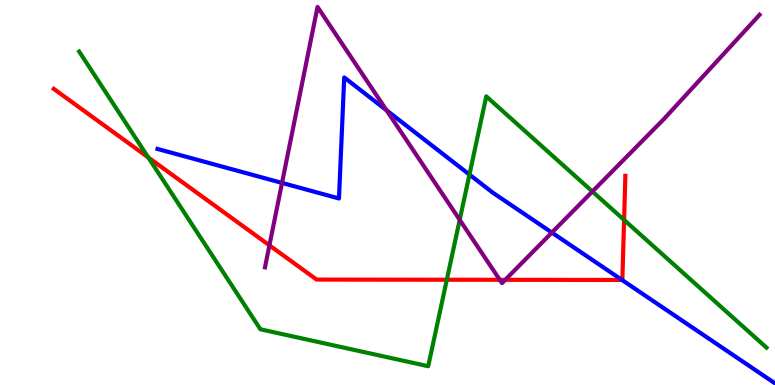[{'lines': ['blue', 'red'], 'intersections': [{'x': 8.03, 'y': 2.73}]}, {'lines': ['green', 'red'], 'intersections': [{'x': 1.91, 'y': 5.91}, {'x': 5.77, 'y': 2.73}, {'x': 8.05, 'y': 4.29}]}, {'lines': ['purple', 'red'], 'intersections': [{'x': 3.48, 'y': 3.63}, {'x': 6.45, 'y': 2.73}, {'x': 6.52, 'y': 2.73}]}, {'lines': ['blue', 'green'], 'intersections': [{'x': 6.06, 'y': 5.47}]}, {'lines': ['blue', 'purple'], 'intersections': [{'x': 3.64, 'y': 5.25}, {'x': 4.99, 'y': 7.14}, {'x': 7.12, 'y': 3.96}]}, {'lines': ['green', 'purple'], 'intersections': [{'x': 5.93, 'y': 4.29}, {'x': 7.64, 'y': 5.03}]}]